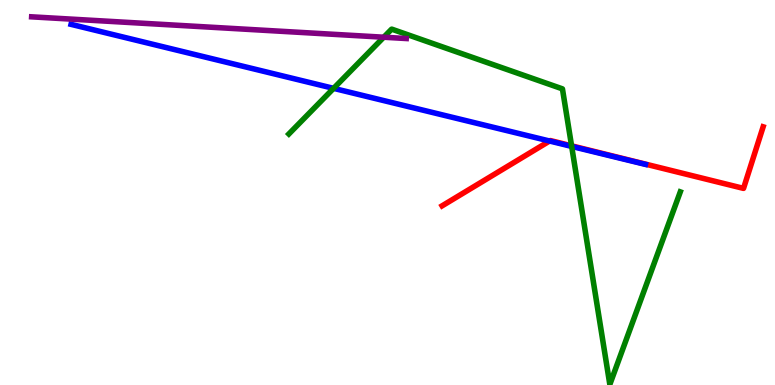[{'lines': ['blue', 'red'], 'intersections': [{'x': 7.09, 'y': 6.34}]}, {'lines': ['green', 'red'], 'intersections': [{'x': 7.38, 'y': 6.21}]}, {'lines': ['purple', 'red'], 'intersections': []}, {'lines': ['blue', 'green'], 'intersections': [{'x': 4.3, 'y': 7.71}, {'x': 7.38, 'y': 6.2}]}, {'lines': ['blue', 'purple'], 'intersections': []}, {'lines': ['green', 'purple'], 'intersections': [{'x': 4.95, 'y': 9.03}]}]